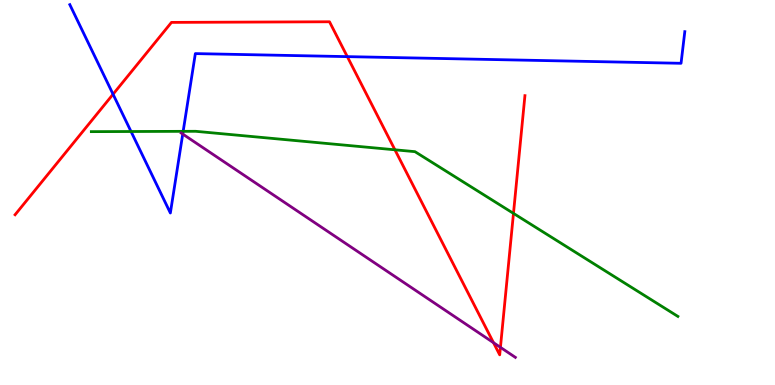[{'lines': ['blue', 'red'], 'intersections': [{'x': 1.46, 'y': 7.55}, {'x': 4.48, 'y': 8.53}]}, {'lines': ['green', 'red'], 'intersections': [{'x': 5.1, 'y': 6.11}, {'x': 6.63, 'y': 4.46}]}, {'lines': ['purple', 'red'], 'intersections': [{'x': 6.37, 'y': 1.1}, {'x': 6.46, 'y': 0.978}]}, {'lines': ['blue', 'green'], 'intersections': [{'x': 1.69, 'y': 6.58}, {'x': 2.36, 'y': 6.59}]}, {'lines': ['blue', 'purple'], 'intersections': [{'x': 2.36, 'y': 6.52}]}, {'lines': ['green', 'purple'], 'intersections': []}]